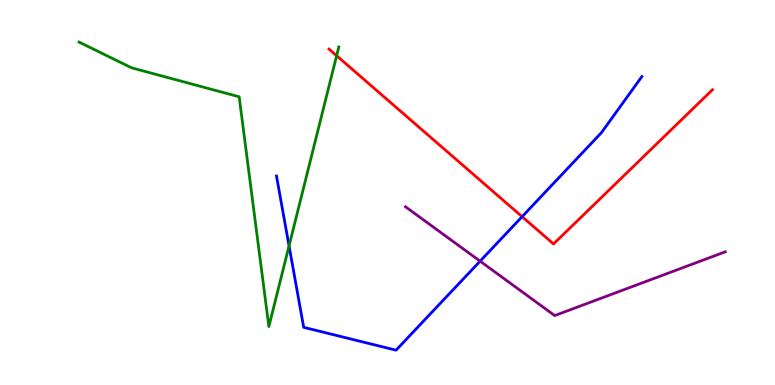[{'lines': ['blue', 'red'], 'intersections': [{'x': 6.74, 'y': 4.37}]}, {'lines': ['green', 'red'], 'intersections': [{'x': 4.34, 'y': 8.55}]}, {'lines': ['purple', 'red'], 'intersections': []}, {'lines': ['blue', 'green'], 'intersections': [{'x': 3.73, 'y': 3.61}]}, {'lines': ['blue', 'purple'], 'intersections': [{'x': 6.19, 'y': 3.22}]}, {'lines': ['green', 'purple'], 'intersections': []}]